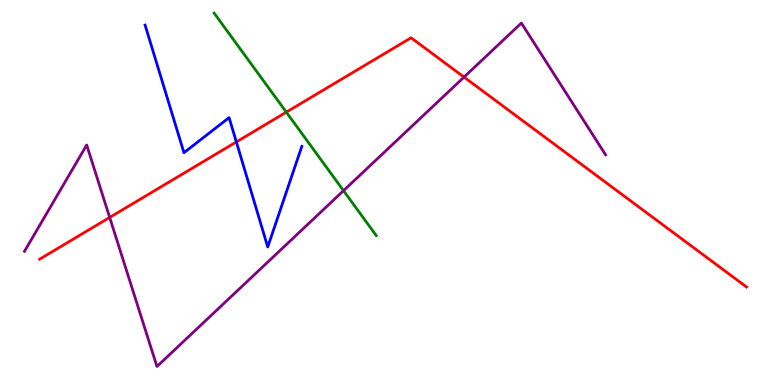[{'lines': ['blue', 'red'], 'intersections': [{'x': 3.05, 'y': 6.31}]}, {'lines': ['green', 'red'], 'intersections': [{'x': 3.69, 'y': 7.09}]}, {'lines': ['purple', 'red'], 'intersections': [{'x': 1.42, 'y': 4.35}, {'x': 5.99, 'y': 8.0}]}, {'lines': ['blue', 'green'], 'intersections': []}, {'lines': ['blue', 'purple'], 'intersections': []}, {'lines': ['green', 'purple'], 'intersections': [{'x': 4.43, 'y': 5.05}]}]